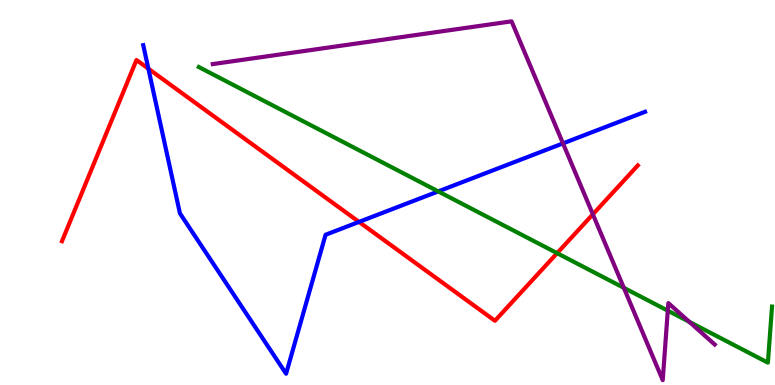[{'lines': ['blue', 'red'], 'intersections': [{'x': 1.91, 'y': 8.22}, {'x': 4.63, 'y': 4.24}]}, {'lines': ['green', 'red'], 'intersections': [{'x': 7.19, 'y': 3.42}]}, {'lines': ['purple', 'red'], 'intersections': [{'x': 7.65, 'y': 4.43}]}, {'lines': ['blue', 'green'], 'intersections': [{'x': 5.65, 'y': 5.03}]}, {'lines': ['blue', 'purple'], 'intersections': [{'x': 7.26, 'y': 6.28}]}, {'lines': ['green', 'purple'], 'intersections': [{'x': 8.05, 'y': 2.52}, {'x': 8.62, 'y': 1.93}, {'x': 8.89, 'y': 1.64}]}]